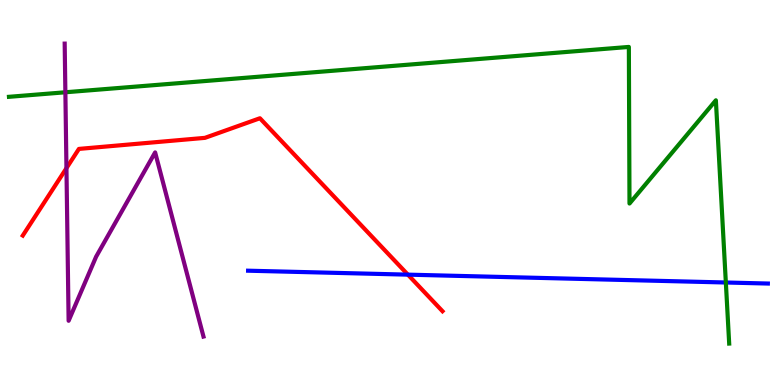[{'lines': ['blue', 'red'], 'intersections': [{'x': 5.26, 'y': 2.87}]}, {'lines': ['green', 'red'], 'intersections': []}, {'lines': ['purple', 'red'], 'intersections': [{'x': 0.857, 'y': 5.63}]}, {'lines': ['blue', 'green'], 'intersections': [{'x': 9.37, 'y': 2.66}]}, {'lines': ['blue', 'purple'], 'intersections': []}, {'lines': ['green', 'purple'], 'intersections': [{'x': 0.844, 'y': 7.6}]}]